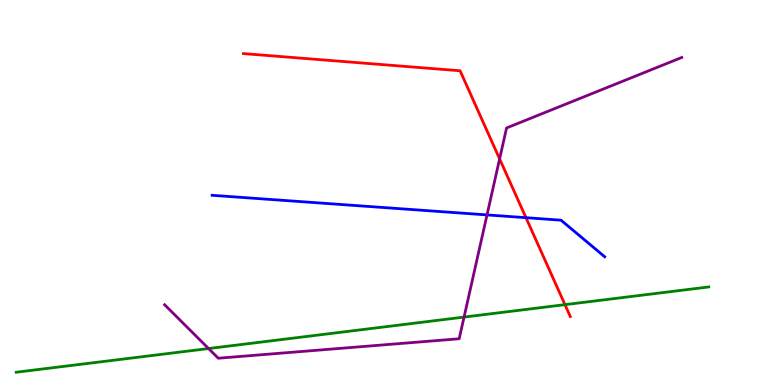[{'lines': ['blue', 'red'], 'intersections': [{'x': 6.79, 'y': 4.35}]}, {'lines': ['green', 'red'], 'intersections': [{'x': 7.29, 'y': 2.09}]}, {'lines': ['purple', 'red'], 'intersections': [{'x': 6.45, 'y': 5.87}]}, {'lines': ['blue', 'green'], 'intersections': []}, {'lines': ['blue', 'purple'], 'intersections': [{'x': 6.28, 'y': 4.42}]}, {'lines': ['green', 'purple'], 'intersections': [{'x': 2.69, 'y': 0.947}, {'x': 5.99, 'y': 1.76}]}]